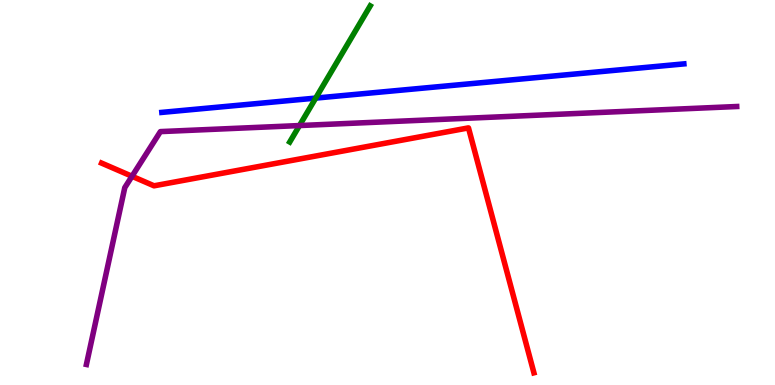[{'lines': ['blue', 'red'], 'intersections': []}, {'lines': ['green', 'red'], 'intersections': []}, {'lines': ['purple', 'red'], 'intersections': [{'x': 1.7, 'y': 5.42}]}, {'lines': ['blue', 'green'], 'intersections': [{'x': 4.07, 'y': 7.45}]}, {'lines': ['blue', 'purple'], 'intersections': []}, {'lines': ['green', 'purple'], 'intersections': [{'x': 3.86, 'y': 6.74}]}]